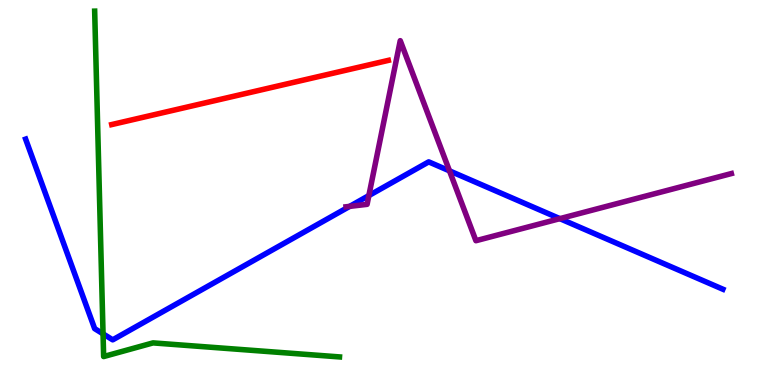[{'lines': ['blue', 'red'], 'intersections': []}, {'lines': ['green', 'red'], 'intersections': []}, {'lines': ['purple', 'red'], 'intersections': []}, {'lines': ['blue', 'green'], 'intersections': [{'x': 1.33, 'y': 1.33}]}, {'lines': ['blue', 'purple'], 'intersections': [{'x': 4.51, 'y': 4.64}, {'x': 4.76, 'y': 4.92}, {'x': 5.8, 'y': 5.56}, {'x': 7.22, 'y': 4.32}]}, {'lines': ['green', 'purple'], 'intersections': []}]